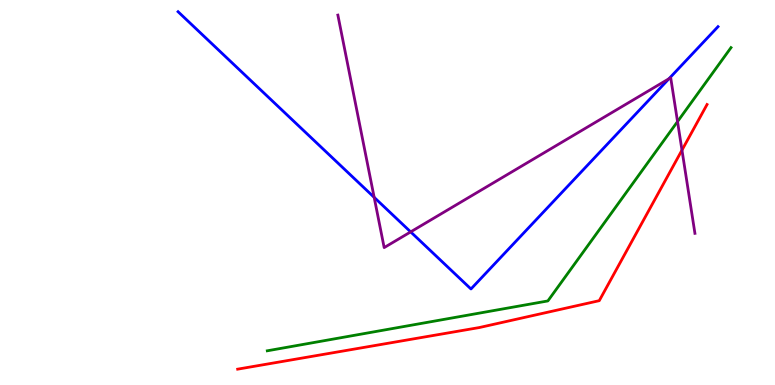[{'lines': ['blue', 'red'], 'intersections': []}, {'lines': ['green', 'red'], 'intersections': []}, {'lines': ['purple', 'red'], 'intersections': [{'x': 8.8, 'y': 6.1}]}, {'lines': ['blue', 'green'], 'intersections': []}, {'lines': ['blue', 'purple'], 'intersections': [{'x': 4.83, 'y': 4.87}, {'x': 5.3, 'y': 3.98}, {'x': 8.63, 'y': 7.96}]}, {'lines': ['green', 'purple'], 'intersections': [{'x': 8.74, 'y': 6.84}]}]